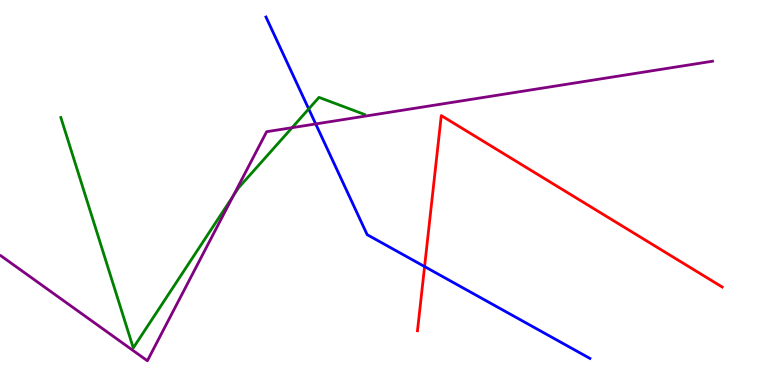[{'lines': ['blue', 'red'], 'intersections': [{'x': 5.48, 'y': 3.08}]}, {'lines': ['green', 'red'], 'intersections': []}, {'lines': ['purple', 'red'], 'intersections': []}, {'lines': ['blue', 'green'], 'intersections': [{'x': 3.98, 'y': 7.17}]}, {'lines': ['blue', 'purple'], 'intersections': [{'x': 4.07, 'y': 6.78}]}, {'lines': ['green', 'purple'], 'intersections': [{'x': 3.01, 'y': 4.91}, {'x': 3.77, 'y': 6.68}]}]